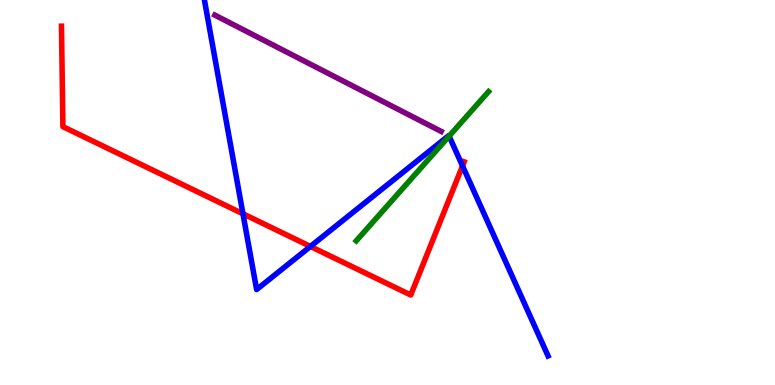[{'lines': ['blue', 'red'], 'intersections': [{'x': 3.13, 'y': 4.45}, {'x': 4.01, 'y': 3.6}, {'x': 5.97, 'y': 5.69}]}, {'lines': ['green', 'red'], 'intersections': []}, {'lines': ['purple', 'red'], 'intersections': []}, {'lines': ['blue', 'green'], 'intersections': [{'x': 5.79, 'y': 6.46}]}, {'lines': ['blue', 'purple'], 'intersections': []}, {'lines': ['green', 'purple'], 'intersections': []}]